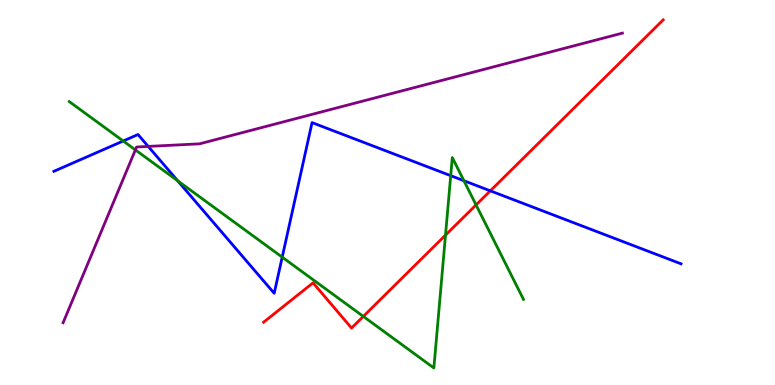[{'lines': ['blue', 'red'], 'intersections': [{'x': 6.33, 'y': 5.04}]}, {'lines': ['green', 'red'], 'intersections': [{'x': 4.69, 'y': 1.78}, {'x': 5.75, 'y': 3.89}, {'x': 6.14, 'y': 4.68}]}, {'lines': ['purple', 'red'], 'intersections': []}, {'lines': ['blue', 'green'], 'intersections': [{'x': 1.59, 'y': 6.34}, {'x': 2.29, 'y': 5.3}, {'x': 3.64, 'y': 3.32}, {'x': 5.82, 'y': 5.44}, {'x': 5.99, 'y': 5.31}]}, {'lines': ['blue', 'purple'], 'intersections': [{'x': 1.91, 'y': 6.2}]}, {'lines': ['green', 'purple'], 'intersections': [{'x': 1.75, 'y': 6.11}]}]